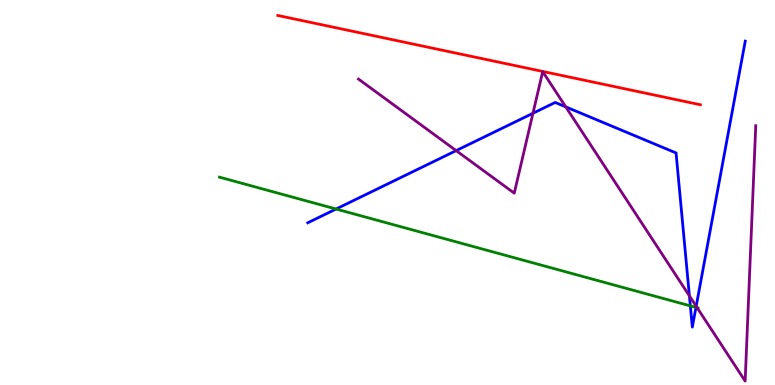[{'lines': ['blue', 'red'], 'intersections': []}, {'lines': ['green', 'red'], 'intersections': []}, {'lines': ['purple', 'red'], 'intersections': []}, {'lines': ['blue', 'green'], 'intersections': [{'x': 4.34, 'y': 4.57}, {'x': 8.91, 'y': 2.06}, {'x': 8.98, 'y': 2.02}]}, {'lines': ['blue', 'purple'], 'intersections': [{'x': 5.89, 'y': 6.09}, {'x': 6.88, 'y': 7.06}, {'x': 7.3, 'y': 7.22}, {'x': 8.9, 'y': 2.32}, {'x': 8.98, 'y': 2.05}]}, {'lines': ['green', 'purple'], 'intersections': [{'x': 9.0, 'y': 2.01}]}]